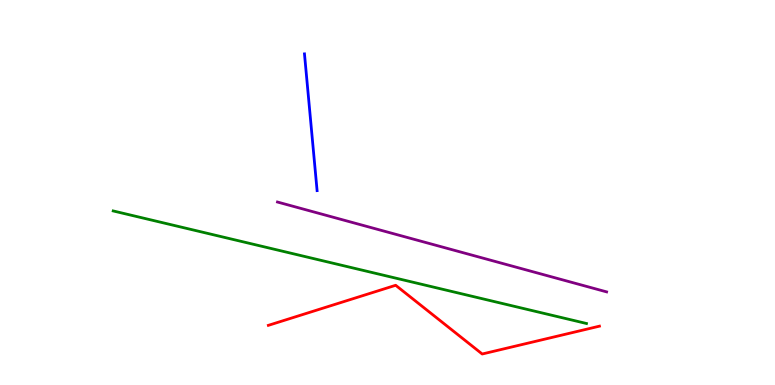[{'lines': ['blue', 'red'], 'intersections': []}, {'lines': ['green', 'red'], 'intersections': []}, {'lines': ['purple', 'red'], 'intersections': []}, {'lines': ['blue', 'green'], 'intersections': []}, {'lines': ['blue', 'purple'], 'intersections': []}, {'lines': ['green', 'purple'], 'intersections': []}]